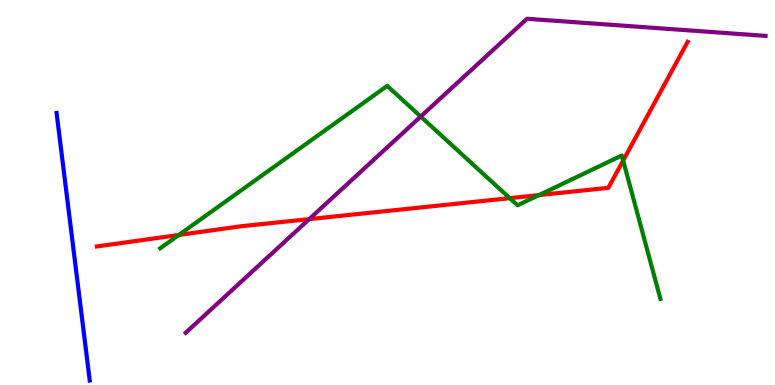[{'lines': ['blue', 'red'], 'intersections': []}, {'lines': ['green', 'red'], 'intersections': [{'x': 2.31, 'y': 3.9}, {'x': 6.58, 'y': 4.85}, {'x': 6.95, 'y': 4.93}, {'x': 8.04, 'y': 5.83}]}, {'lines': ['purple', 'red'], 'intersections': [{'x': 3.99, 'y': 4.31}]}, {'lines': ['blue', 'green'], 'intersections': []}, {'lines': ['blue', 'purple'], 'intersections': []}, {'lines': ['green', 'purple'], 'intersections': [{'x': 5.43, 'y': 6.97}]}]